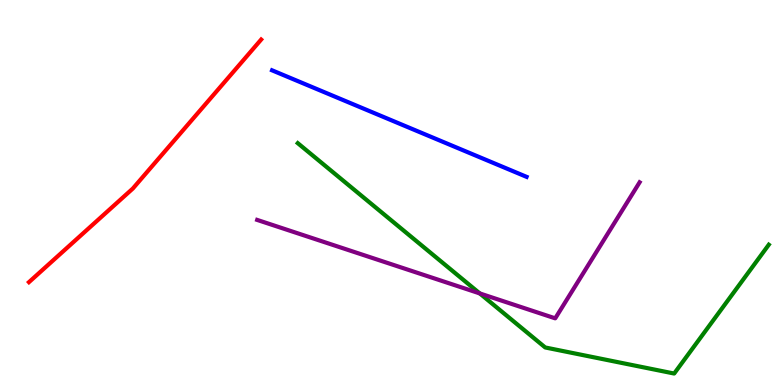[{'lines': ['blue', 'red'], 'intersections': []}, {'lines': ['green', 'red'], 'intersections': []}, {'lines': ['purple', 'red'], 'intersections': []}, {'lines': ['blue', 'green'], 'intersections': []}, {'lines': ['blue', 'purple'], 'intersections': []}, {'lines': ['green', 'purple'], 'intersections': [{'x': 6.19, 'y': 2.38}]}]